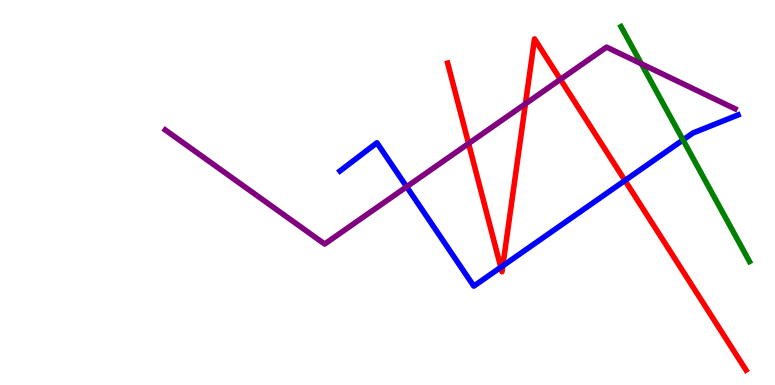[{'lines': ['blue', 'red'], 'intersections': [{'x': 6.46, 'y': 3.06}, {'x': 6.49, 'y': 3.1}, {'x': 8.06, 'y': 5.31}]}, {'lines': ['green', 'red'], 'intersections': []}, {'lines': ['purple', 'red'], 'intersections': [{'x': 6.05, 'y': 6.27}, {'x': 6.78, 'y': 7.3}, {'x': 7.23, 'y': 7.94}]}, {'lines': ['blue', 'green'], 'intersections': [{'x': 8.81, 'y': 6.37}]}, {'lines': ['blue', 'purple'], 'intersections': [{'x': 5.25, 'y': 5.15}]}, {'lines': ['green', 'purple'], 'intersections': [{'x': 8.28, 'y': 8.34}]}]